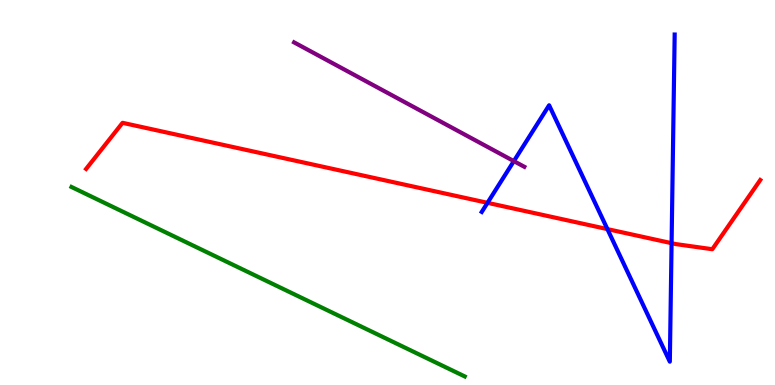[{'lines': ['blue', 'red'], 'intersections': [{'x': 6.29, 'y': 4.73}, {'x': 7.84, 'y': 4.05}, {'x': 8.67, 'y': 3.68}]}, {'lines': ['green', 'red'], 'intersections': []}, {'lines': ['purple', 'red'], 'intersections': []}, {'lines': ['blue', 'green'], 'intersections': []}, {'lines': ['blue', 'purple'], 'intersections': [{'x': 6.63, 'y': 5.81}]}, {'lines': ['green', 'purple'], 'intersections': []}]